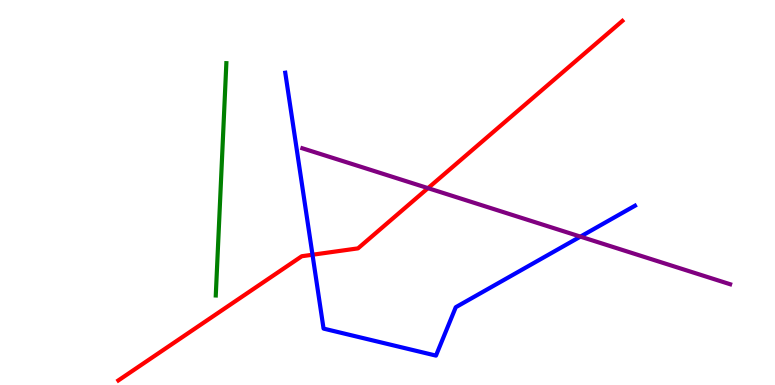[{'lines': ['blue', 'red'], 'intersections': [{'x': 4.03, 'y': 3.38}]}, {'lines': ['green', 'red'], 'intersections': []}, {'lines': ['purple', 'red'], 'intersections': [{'x': 5.52, 'y': 5.11}]}, {'lines': ['blue', 'green'], 'intersections': []}, {'lines': ['blue', 'purple'], 'intersections': [{'x': 7.49, 'y': 3.85}]}, {'lines': ['green', 'purple'], 'intersections': []}]